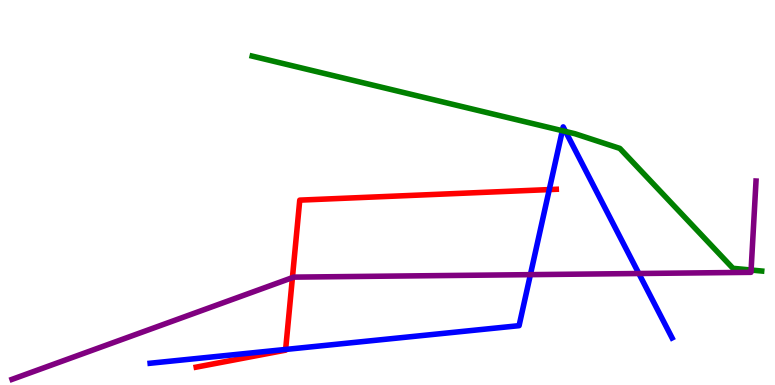[{'lines': ['blue', 'red'], 'intersections': [{'x': 3.69, 'y': 0.923}, {'x': 7.09, 'y': 5.08}]}, {'lines': ['green', 'red'], 'intersections': []}, {'lines': ['purple', 'red'], 'intersections': [{'x': 3.77, 'y': 2.79}]}, {'lines': ['blue', 'green'], 'intersections': [{'x': 7.26, 'y': 6.61}, {'x': 7.3, 'y': 6.59}]}, {'lines': ['blue', 'purple'], 'intersections': [{'x': 6.84, 'y': 2.87}, {'x': 8.24, 'y': 2.9}]}, {'lines': ['green', 'purple'], 'intersections': [{'x': 9.69, 'y': 2.99}]}]